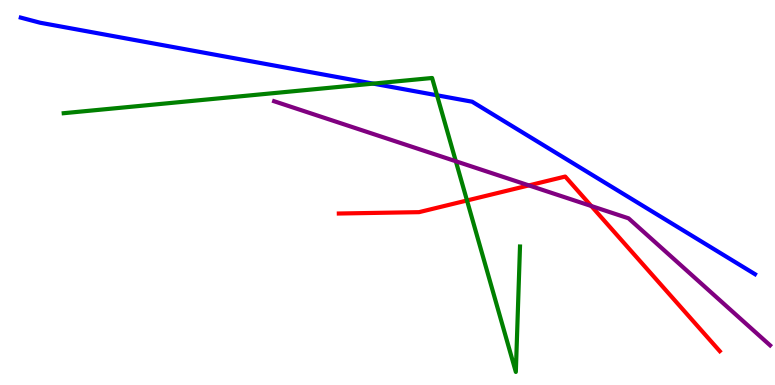[{'lines': ['blue', 'red'], 'intersections': []}, {'lines': ['green', 'red'], 'intersections': [{'x': 6.03, 'y': 4.79}]}, {'lines': ['purple', 'red'], 'intersections': [{'x': 6.82, 'y': 5.18}, {'x': 7.63, 'y': 4.65}]}, {'lines': ['blue', 'green'], 'intersections': [{'x': 4.82, 'y': 7.83}, {'x': 5.64, 'y': 7.52}]}, {'lines': ['blue', 'purple'], 'intersections': []}, {'lines': ['green', 'purple'], 'intersections': [{'x': 5.88, 'y': 5.81}]}]